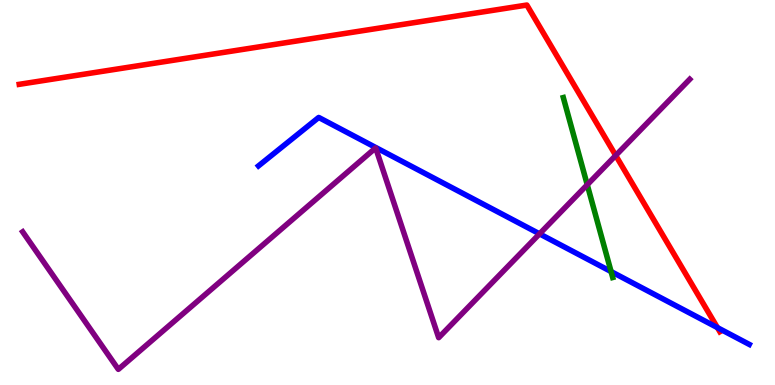[{'lines': ['blue', 'red'], 'intersections': [{'x': 9.26, 'y': 1.49}]}, {'lines': ['green', 'red'], 'intersections': []}, {'lines': ['purple', 'red'], 'intersections': [{'x': 7.94, 'y': 5.96}]}, {'lines': ['blue', 'green'], 'intersections': [{'x': 7.88, 'y': 2.95}]}, {'lines': ['blue', 'purple'], 'intersections': [{'x': 6.96, 'y': 3.93}]}, {'lines': ['green', 'purple'], 'intersections': [{'x': 7.58, 'y': 5.2}]}]